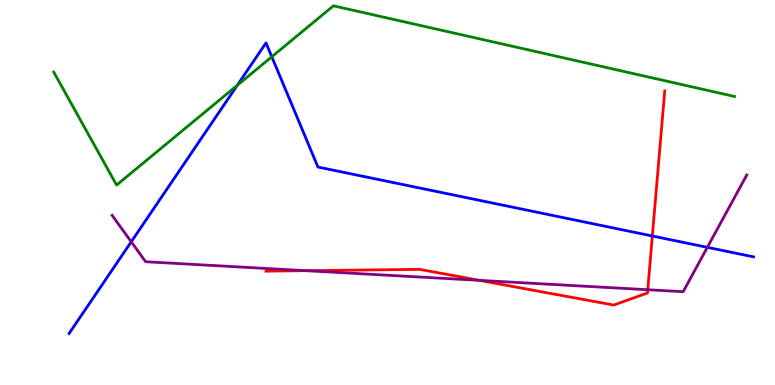[{'lines': ['blue', 'red'], 'intersections': [{'x': 8.42, 'y': 3.87}]}, {'lines': ['green', 'red'], 'intersections': []}, {'lines': ['purple', 'red'], 'intersections': [{'x': 3.95, 'y': 2.97}, {'x': 6.19, 'y': 2.72}, {'x': 8.36, 'y': 2.47}]}, {'lines': ['blue', 'green'], 'intersections': [{'x': 3.06, 'y': 7.78}, {'x': 3.51, 'y': 8.53}]}, {'lines': ['blue', 'purple'], 'intersections': [{'x': 1.69, 'y': 3.72}, {'x': 9.13, 'y': 3.58}]}, {'lines': ['green', 'purple'], 'intersections': []}]